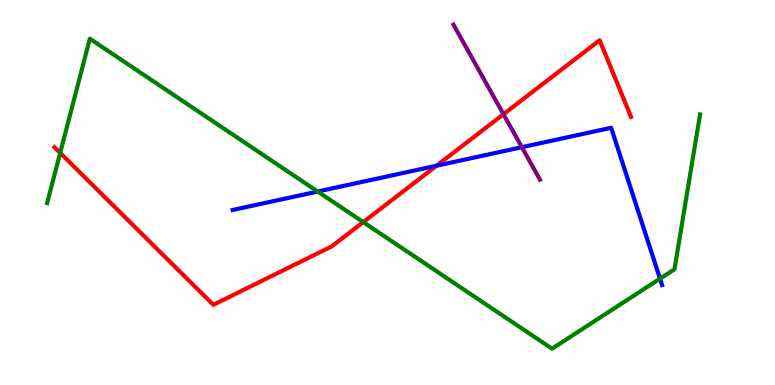[{'lines': ['blue', 'red'], 'intersections': [{'x': 5.63, 'y': 5.7}]}, {'lines': ['green', 'red'], 'intersections': [{'x': 0.776, 'y': 6.03}, {'x': 4.69, 'y': 4.23}]}, {'lines': ['purple', 'red'], 'intersections': [{'x': 6.5, 'y': 7.03}]}, {'lines': ['blue', 'green'], 'intersections': [{'x': 4.1, 'y': 5.03}, {'x': 8.52, 'y': 2.76}]}, {'lines': ['blue', 'purple'], 'intersections': [{'x': 6.73, 'y': 6.18}]}, {'lines': ['green', 'purple'], 'intersections': []}]